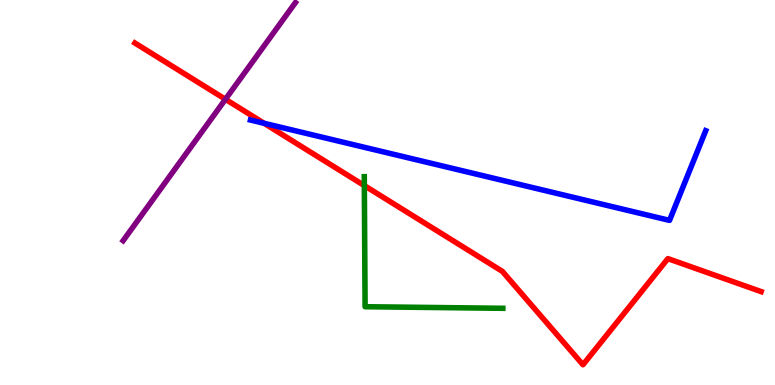[{'lines': ['blue', 'red'], 'intersections': [{'x': 3.41, 'y': 6.8}]}, {'lines': ['green', 'red'], 'intersections': [{'x': 4.7, 'y': 5.18}]}, {'lines': ['purple', 'red'], 'intersections': [{'x': 2.91, 'y': 7.42}]}, {'lines': ['blue', 'green'], 'intersections': []}, {'lines': ['blue', 'purple'], 'intersections': []}, {'lines': ['green', 'purple'], 'intersections': []}]